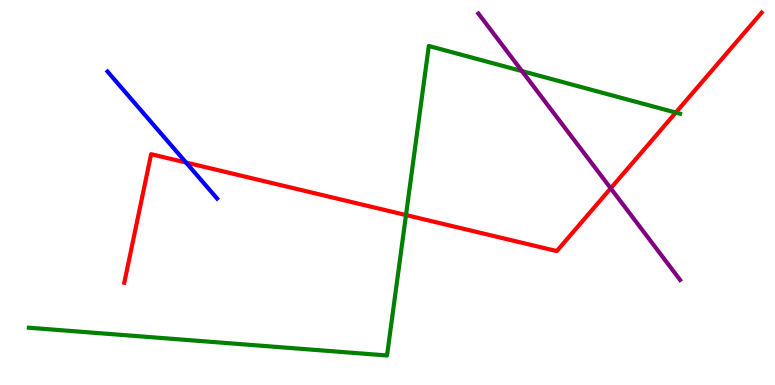[{'lines': ['blue', 'red'], 'intersections': [{'x': 2.4, 'y': 5.78}]}, {'lines': ['green', 'red'], 'intersections': [{'x': 5.24, 'y': 4.41}, {'x': 8.72, 'y': 7.08}]}, {'lines': ['purple', 'red'], 'intersections': [{'x': 7.88, 'y': 5.11}]}, {'lines': ['blue', 'green'], 'intersections': []}, {'lines': ['blue', 'purple'], 'intersections': []}, {'lines': ['green', 'purple'], 'intersections': [{'x': 6.74, 'y': 8.15}]}]